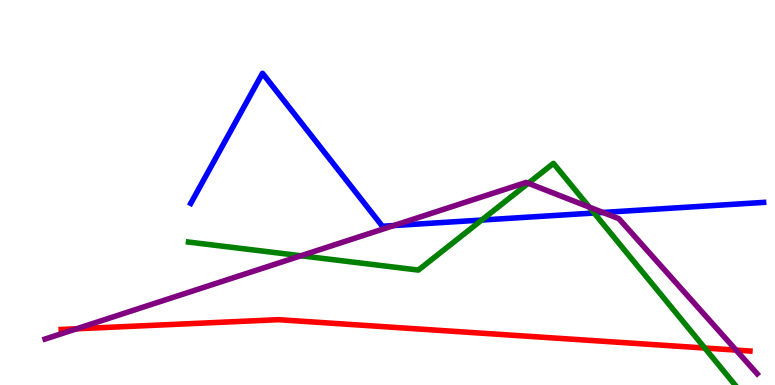[{'lines': ['blue', 'red'], 'intersections': []}, {'lines': ['green', 'red'], 'intersections': [{'x': 9.09, 'y': 0.96}]}, {'lines': ['purple', 'red'], 'intersections': [{'x': 0.989, 'y': 1.46}, {'x': 9.5, 'y': 0.906}]}, {'lines': ['blue', 'green'], 'intersections': [{'x': 6.22, 'y': 4.28}, {'x': 7.67, 'y': 4.47}]}, {'lines': ['blue', 'purple'], 'intersections': [{'x': 5.08, 'y': 4.14}, {'x': 7.78, 'y': 4.48}]}, {'lines': ['green', 'purple'], 'intersections': [{'x': 3.88, 'y': 3.36}, {'x': 6.82, 'y': 5.24}, {'x': 7.6, 'y': 4.62}]}]